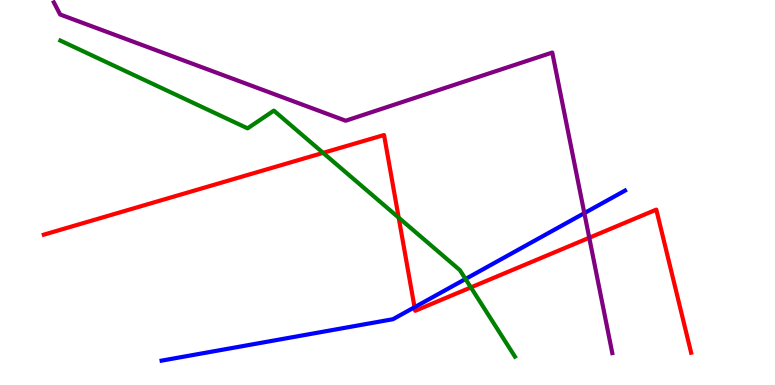[{'lines': ['blue', 'red'], 'intersections': [{'x': 5.35, 'y': 2.02}]}, {'lines': ['green', 'red'], 'intersections': [{'x': 4.17, 'y': 6.03}, {'x': 5.14, 'y': 4.35}, {'x': 6.08, 'y': 2.53}]}, {'lines': ['purple', 'red'], 'intersections': [{'x': 7.6, 'y': 3.82}]}, {'lines': ['blue', 'green'], 'intersections': [{'x': 6.01, 'y': 2.75}]}, {'lines': ['blue', 'purple'], 'intersections': [{'x': 7.54, 'y': 4.46}]}, {'lines': ['green', 'purple'], 'intersections': []}]